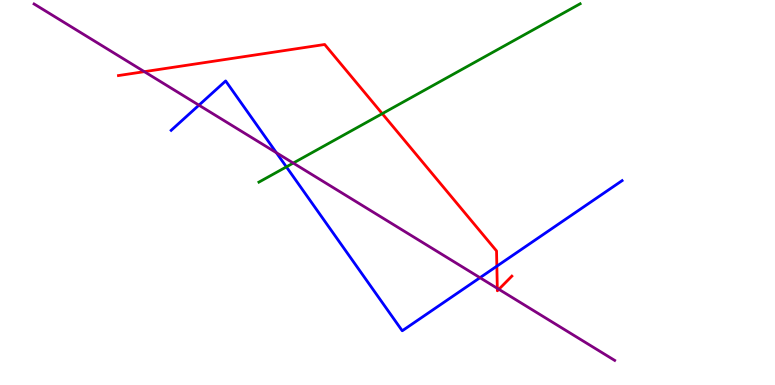[{'lines': ['blue', 'red'], 'intersections': [{'x': 6.41, 'y': 3.09}]}, {'lines': ['green', 'red'], 'intersections': [{'x': 4.93, 'y': 7.05}]}, {'lines': ['purple', 'red'], 'intersections': [{'x': 1.86, 'y': 8.14}, {'x': 6.42, 'y': 2.51}, {'x': 6.44, 'y': 2.49}]}, {'lines': ['blue', 'green'], 'intersections': [{'x': 3.7, 'y': 5.67}]}, {'lines': ['blue', 'purple'], 'intersections': [{'x': 2.57, 'y': 7.27}, {'x': 3.57, 'y': 6.03}, {'x': 6.19, 'y': 2.79}]}, {'lines': ['green', 'purple'], 'intersections': [{'x': 3.78, 'y': 5.76}]}]